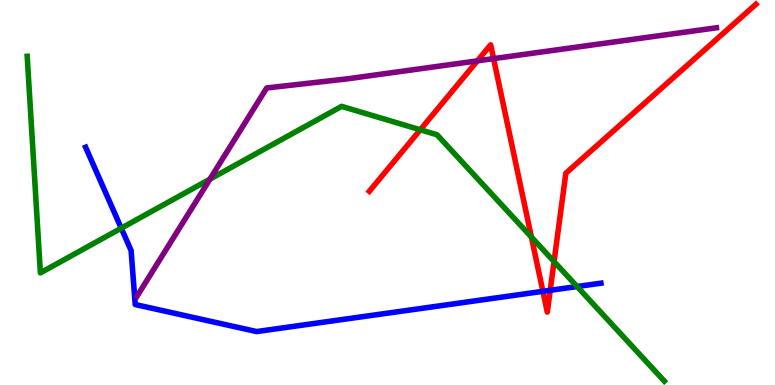[{'lines': ['blue', 'red'], 'intersections': [{'x': 7.01, 'y': 2.43}, {'x': 7.1, 'y': 2.46}]}, {'lines': ['green', 'red'], 'intersections': [{'x': 5.42, 'y': 6.63}, {'x': 6.86, 'y': 3.84}, {'x': 7.15, 'y': 3.21}]}, {'lines': ['purple', 'red'], 'intersections': [{'x': 6.16, 'y': 8.42}, {'x': 6.37, 'y': 8.48}]}, {'lines': ['blue', 'green'], 'intersections': [{'x': 1.56, 'y': 4.07}, {'x': 7.45, 'y': 2.56}]}, {'lines': ['blue', 'purple'], 'intersections': []}, {'lines': ['green', 'purple'], 'intersections': [{'x': 2.71, 'y': 5.35}]}]